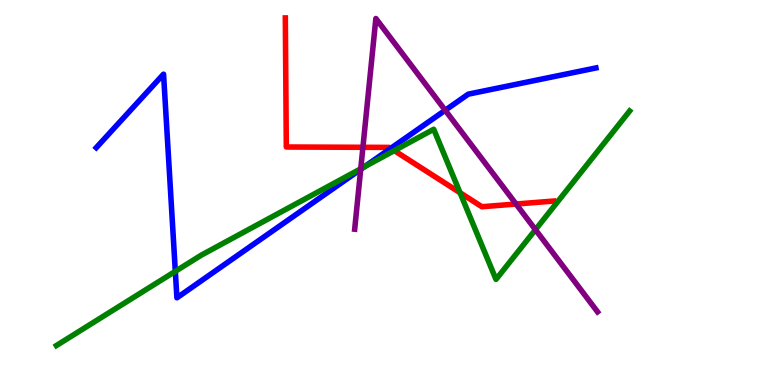[{'lines': ['blue', 'red'], 'intersections': [{'x': 5.04, 'y': 6.15}]}, {'lines': ['green', 'red'], 'intersections': [{'x': 5.09, 'y': 6.09}, {'x': 5.94, 'y': 4.99}]}, {'lines': ['purple', 'red'], 'intersections': [{'x': 4.68, 'y': 6.17}, {'x': 6.66, 'y': 4.7}]}, {'lines': ['blue', 'green'], 'intersections': [{'x': 2.26, 'y': 2.95}, {'x': 4.7, 'y': 5.66}]}, {'lines': ['blue', 'purple'], 'intersections': [{'x': 4.65, 'y': 5.6}, {'x': 5.74, 'y': 7.14}]}, {'lines': ['green', 'purple'], 'intersections': [{'x': 4.65, 'y': 5.62}, {'x': 6.91, 'y': 4.03}]}]